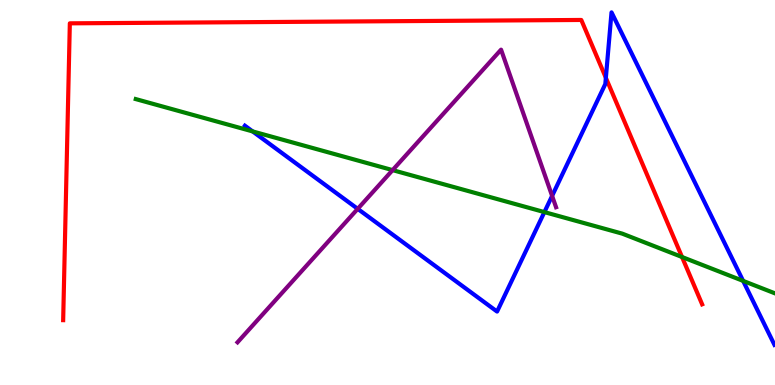[{'lines': ['blue', 'red'], 'intersections': [{'x': 7.82, 'y': 7.98}]}, {'lines': ['green', 'red'], 'intersections': [{'x': 8.8, 'y': 3.32}]}, {'lines': ['purple', 'red'], 'intersections': []}, {'lines': ['blue', 'green'], 'intersections': [{'x': 3.26, 'y': 6.59}, {'x': 7.02, 'y': 4.49}, {'x': 9.59, 'y': 2.7}]}, {'lines': ['blue', 'purple'], 'intersections': [{'x': 4.62, 'y': 4.58}, {'x': 7.12, 'y': 4.91}]}, {'lines': ['green', 'purple'], 'intersections': [{'x': 5.07, 'y': 5.58}]}]